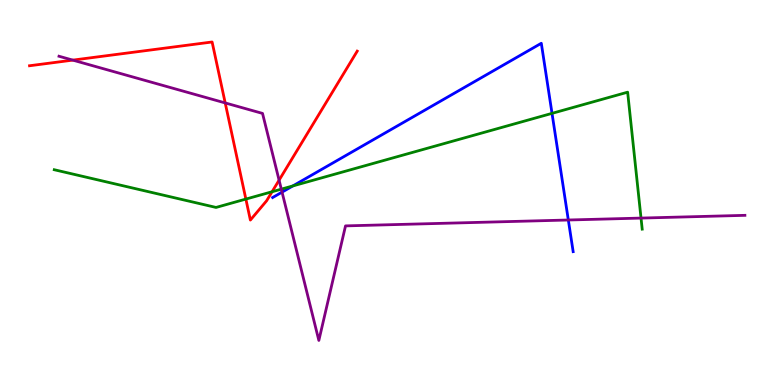[{'lines': ['blue', 'red'], 'intersections': []}, {'lines': ['green', 'red'], 'intersections': [{'x': 3.17, 'y': 4.83}, {'x': 3.51, 'y': 5.02}]}, {'lines': ['purple', 'red'], 'intersections': [{'x': 0.939, 'y': 8.44}, {'x': 2.91, 'y': 7.33}, {'x': 3.6, 'y': 5.32}]}, {'lines': ['blue', 'green'], 'intersections': [{'x': 3.78, 'y': 5.17}, {'x': 7.12, 'y': 7.06}]}, {'lines': ['blue', 'purple'], 'intersections': [{'x': 3.64, 'y': 5.01}, {'x': 7.33, 'y': 4.29}]}, {'lines': ['green', 'purple'], 'intersections': [{'x': 3.63, 'y': 5.09}, {'x': 8.27, 'y': 4.34}]}]